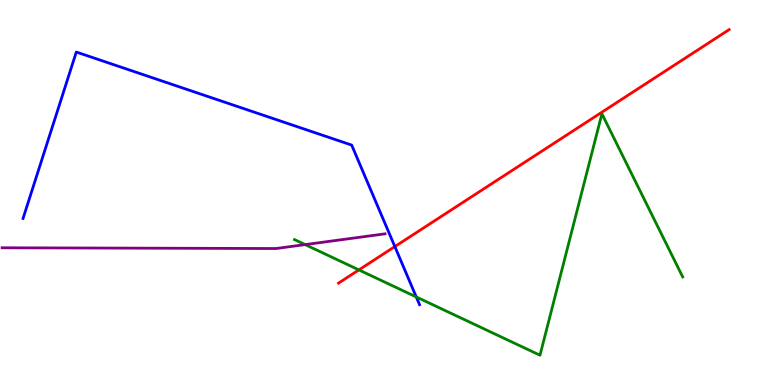[{'lines': ['blue', 'red'], 'intersections': [{'x': 5.09, 'y': 3.6}]}, {'lines': ['green', 'red'], 'intersections': [{'x': 4.63, 'y': 2.99}]}, {'lines': ['purple', 'red'], 'intersections': []}, {'lines': ['blue', 'green'], 'intersections': [{'x': 5.37, 'y': 2.29}]}, {'lines': ['blue', 'purple'], 'intersections': []}, {'lines': ['green', 'purple'], 'intersections': [{'x': 3.94, 'y': 3.65}]}]